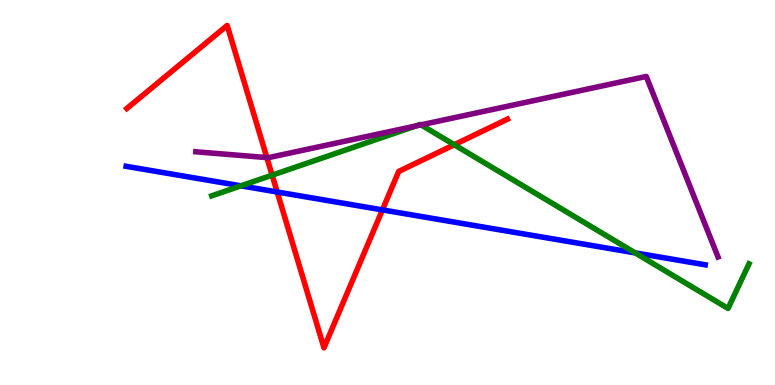[{'lines': ['blue', 'red'], 'intersections': [{'x': 3.58, 'y': 5.01}, {'x': 4.93, 'y': 4.55}]}, {'lines': ['green', 'red'], 'intersections': [{'x': 3.51, 'y': 5.45}, {'x': 5.86, 'y': 6.24}]}, {'lines': ['purple', 'red'], 'intersections': [{'x': 3.44, 'y': 5.91}]}, {'lines': ['blue', 'green'], 'intersections': [{'x': 3.11, 'y': 5.17}, {'x': 8.19, 'y': 3.43}]}, {'lines': ['blue', 'purple'], 'intersections': []}, {'lines': ['green', 'purple'], 'intersections': [{'x': 5.37, 'y': 6.73}, {'x': 5.43, 'y': 6.76}]}]